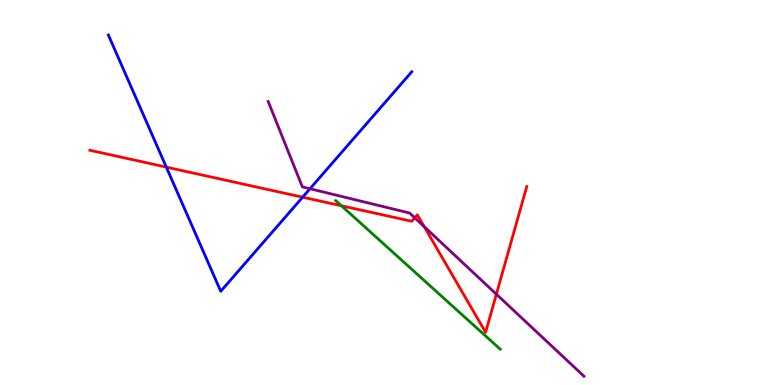[{'lines': ['blue', 'red'], 'intersections': [{'x': 2.15, 'y': 5.66}, {'x': 3.9, 'y': 4.88}]}, {'lines': ['green', 'red'], 'intersections': [{'x': 4.41, 'y': 4.66}]}, {'lines': ['purple', 'red'], 'intersections': [{'x': 5.35, 'y': 4.34}, {'x': 5.47, 'y': 4.11}, {'x': 6.4, 'y': 2.36}]}, {'lines': ['blue', 'green'], 'intersections': []}, {'lines': ['blue', 'purple'], 'intersections': [{'x': 4.0, 'y': 5.1}]}, {'lines': ['green', 'purple'], 'intersections': []}]